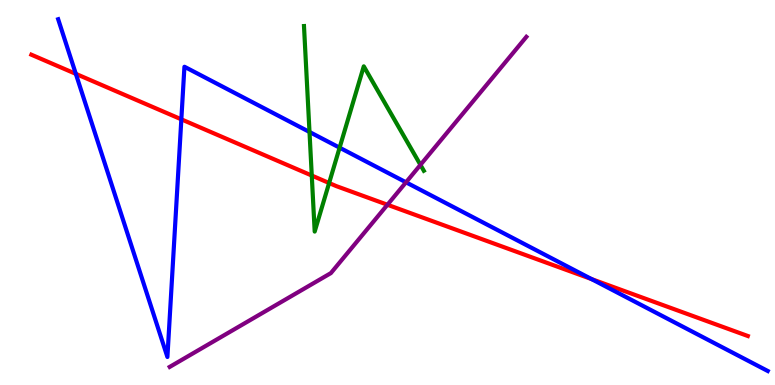[{'lines': ['blue', 'red'], 'intersections': [{'x': 0.979, 'y': 8.08}, {'x': 2.34, 'y': 6.9}, {'x': 7.63, 'y': 2.75}]}, {'lines': ['green', 'red'], 'intersections': [{'x': 4.02, 'y': 5.44}, {'x': 4.25, 'y': 5.25}]}, {'lines': ['purple', 'red'], 'intersections': [{'x': 5.0, 'y': 4.68}]}, {'lines': ['blue', 'green'], 'intersections': [{'x': 3.99, 'y': 6.57}, {'x': 4.38, 'y': 6.16}]}, {'lines': ['blue', 'purple'], 'intersections': [{'x': 5.24, 'y': 5.26}]}, {'lines': ['green', 'purple'], 'intersections': [{'x': 5.43, 'y': 5.72}]}]